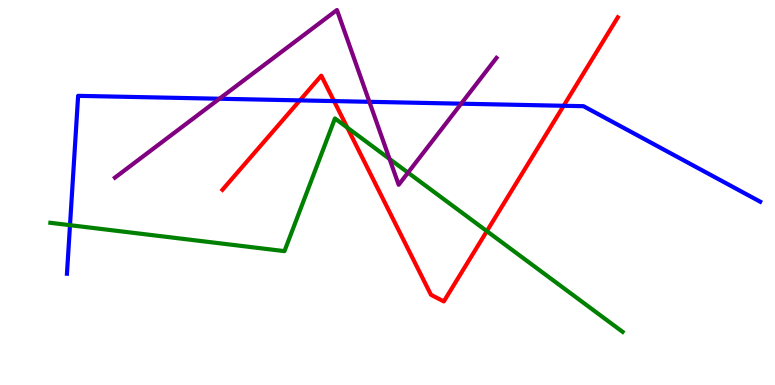[{'lines': ['blue', 'red'], 'intersections': [{'x': 3.87, 'y': 7.39}, {'x': 4.31, 'y': 7.37}, {'x': 7.27, 'y': 7.25}]}, {'lines': ['green', 'red'], 'intersections': [{'x': 4.48, 'y': 6.68}, {'x': 6.28, 'y': 4.0}]}, {'lines': ['purple', 'red'], 'intersections': []}, {'lines': ['blue', 'green'], 'intersections': [{'x': 0.903, 'y': 4.15}]}, {'lines': ['blue', 'purple'], 'intersections': [{'x': 2.83, 'y': 7.44}, {'x': 4.77, 'y': 7.36}, {'x': 5.95, 'y': 7.31}]}, {'lines': ['green', 'purple'], 'intersections': [{'x': 5.03, 'y': 5.87}, {'x': 5.26, 'y': 5.52}]}]